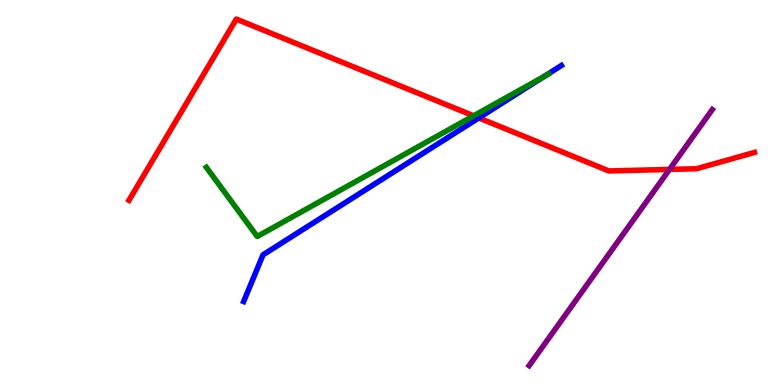[{'lines': ['blue', 'red'], 'intersections': [{'x': 6.18, 'y': 6.94}]}, {'lines': ['green', 'red'], 'intersections': [{'x': 6.11, 'y': 6.99}]}, {'lines': ['purple', 'red'], 'intersections': [{'x': 8.64, 'y': 5.6}]}, {'lines': ['blue', 'green'], 'intersections': [{'x': 7.02, 'y': 8.01}]}, {'lines': ['blue', 'purple'], 'intersections': []}, {'lines': ['green', 'purple'], 'intersections': []}]